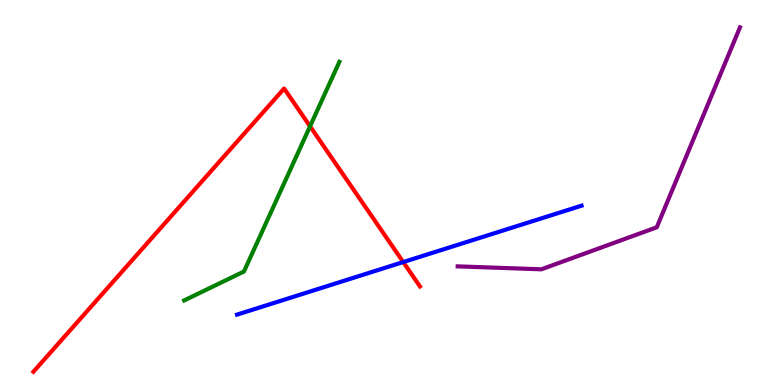[{'lines': ['blue', 'red'], 'intersections': [{'x': 5.2, 'y': 3.19}]}, {'lines': ['green', 'red'], 'intersections': [{'x': 4.0, 'y': 6.72}]}, {'lines': ['purple', 'red'], 'intersections': []}, {'lines': ['blue', 'green'], 'intersections': []}, {'lines': ['blue', 'purple'], 'intersections': []}, {'lines': ['green', 'purple'], 'intersections': []}]